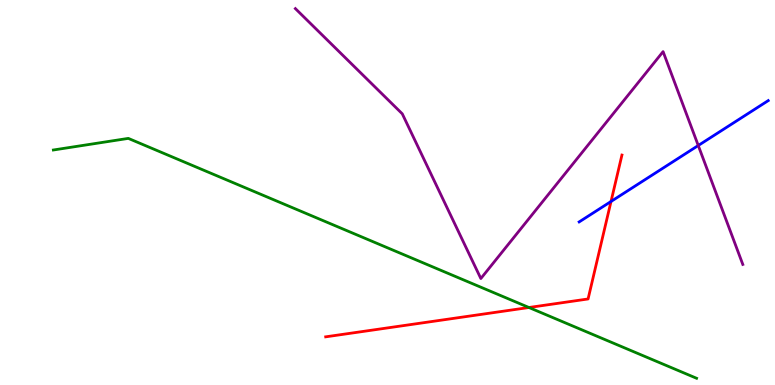[{'lines': ['blue', 'red'], 'intersections': [{'x': 7.88, 'y': 4.77}]}, {'lines': ['green', 'red'], 'intersections': [{'x': 6.82, 'y': 2.01}]}, {'lines': ['purple', 'red'], 'intersections': []}, {'lines': ['blue', 'green'], 'intersections': []}, {'lines': ['blue', 'purple'], 'intersections': [{'x': 9.01, 'y': 6.22}]}, {'lines': ['green', 'purple'], 'intersections': []}]